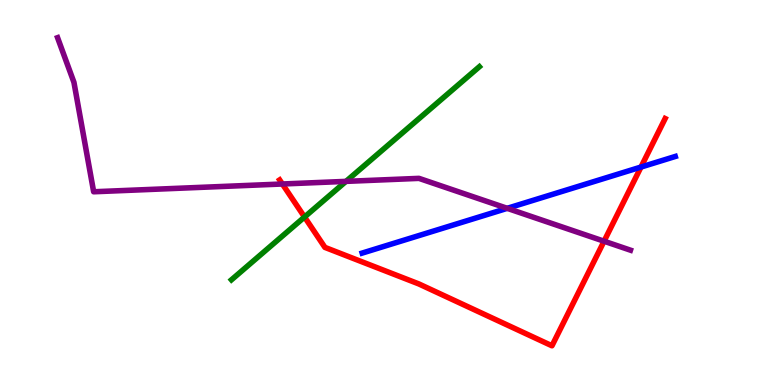[{'lines': ['blue', 'red'], 'intersections': [{'x': 8.27, 'y': 5.66}]}, {'lines': ['green', 'red'], 'intersections': [{'x': 3.93, 'y': 4.36}]}, {'lines': ['purple', 'red'], 'intersections': [{'x': 3.64, 'y': 5.22}, {'x': 7.79, 'y': 3.73}]}, {'lines': ['blue', 'green'], 'intersections': []}, {'lines': ['blue', 'purple'], 'intersections': [{'x': 6.54, 'y': 4.59}]}, {'lines': ['green', 'purple'], 'intersections': [{'x': 4.46, 'y': 5.29}]}]